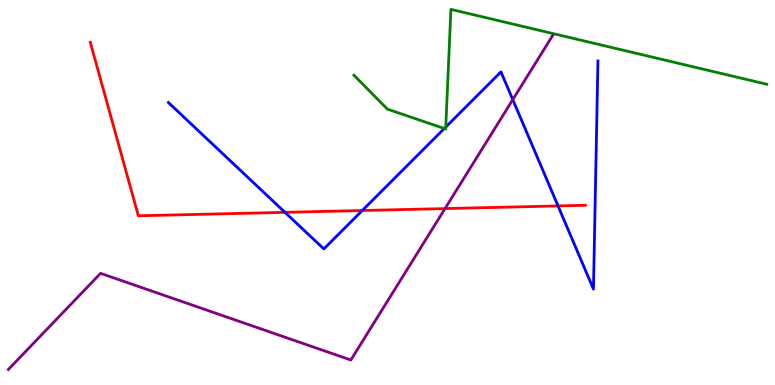[{'lines': ['blue', 'red'], 'intersections': [{'x': 3.68, 'y': 4.48}, {'x': 4.67, 'y': 4.53}, {'x': 7.2, 'y': 4.65}]}, {'lines': ['green', 'red'], 'intersections': []}, {'lines': ['purple', 'red'], 'intersections': [{'x': 5.74, 'y': 4.58}]}, {'lines': ['blue', 'green'], 'intersections': [{'x': 5.73, 'y': 6.66}, {'x': 5.75, 'y': 6.7}]}, {'lines': ['blue', 'purple'], 'intersections': [{'x': 6.62, 'y': 7.41}]}, {'lines': ['green', 'purple'], 'intersections': []}]